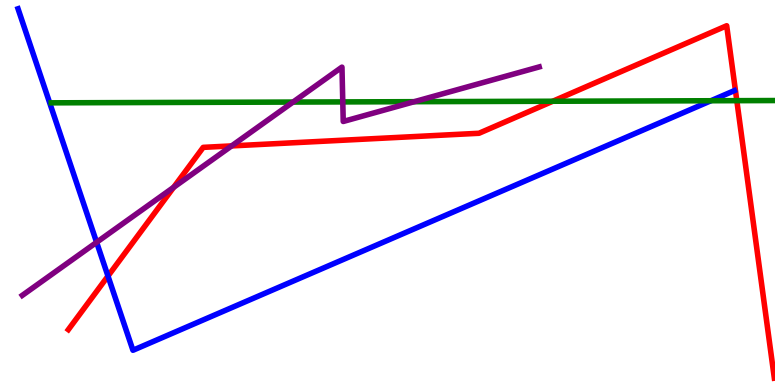[{'lines': ['blue', 'red'], 'intersections': [{'x': 1.39, 'y': 2.83}]}, {'lines': ['green', 'red'], 'intersections': [{'x': 7.13, 'y': 7.37}, {'x': 9.51, 'y': 7.39}]}, {'lines': ['purple', 'red'], 'intersections': [{'x': 2.24, 'y': 5.14}, {'x': 2.99, 'y': 6.21}]}, {'lines': ['blue', 'green'], 'intersections': [{'x': 9.17, 'y': 7.38}]}, {'lines': ['blue', 'purple'], 'intersections': [{'x': 1.25, 'y': 3.71}]}, {'lines': ['green', 'purple'], 'intersections': [{'x': 3.78, 'y': 7.35}, {'x': 4.42, 'y': 7.35}, {'x': 5.35, 'y': 7.36}]}]